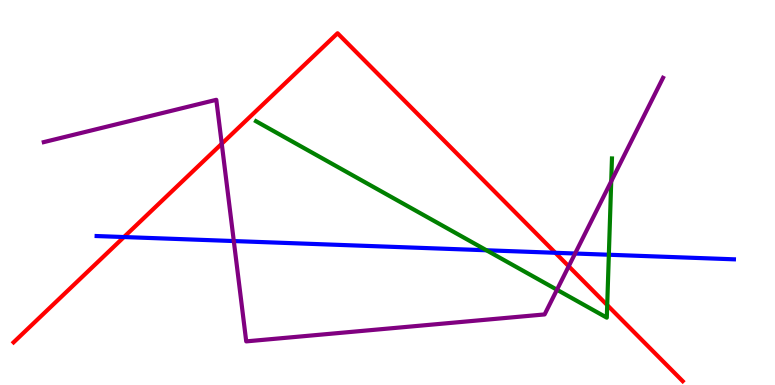[{'lines': ['blue', 'red'], 'intersections': [{'x': 1.6, 'y': 3.84}, {'x': 7.17, 'y': 3.43}]}, {'lines': ['green', 'red'], 'intersections': [{'x': 7.83, 'y': 2.08}]}, {'lines': ['purple', 'red'], 'intersections': [{'x': 2.86, 'y': 6.27}, {'x': 7.34, 'y': 3.08}]}, {'lines': ['blue', 'green'], 'intersections': [{'x': 6.28, 'y': 3.5}, {'x': 7.86, 'y': 3.38}]}, {'lines': ['blue', 'purple'], 'intersections': [{'x': 3.02, 'y': 3.74}, {'x': 7.42, 'y': 3.42}]}, {'lines': ['green', 'purple'], 'intersections': [{'x': 7.19, 'y': 2.47}, {'x': 7.89, 'y': 5.29}]}]